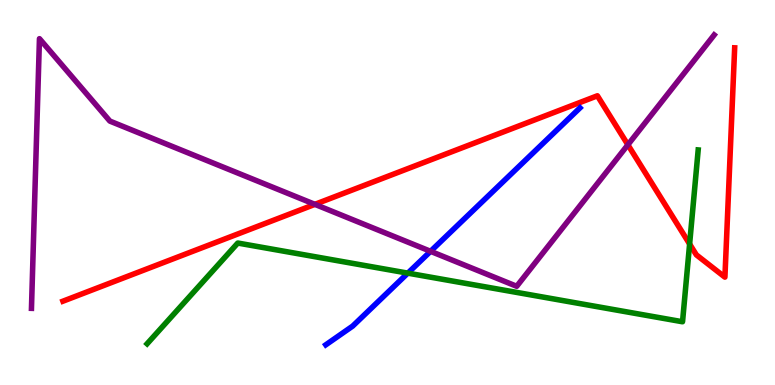[{'lines': ['blue', 'red'], 'intersections': []}, {'lines': ['green', 'red'], 'intersections': [{'x': 8.9, 'y': 3.66}]}, {'lines': ['purple', 'red'], 'intersections': [{'x': 4.06, 'y': 4.69}, {'x': 8.1, 'y': 6.24}]}, {'lines': ['blue', 'green'], 'intersections': [{'x': 5.26, 'y': 2.91}]}, {'lines': ['blue', 'purple'], 'intersections': [{'x': 5.56, 'y': 3.47}]}, {'lines': ['green', 'purple'], 'intersections': []}]